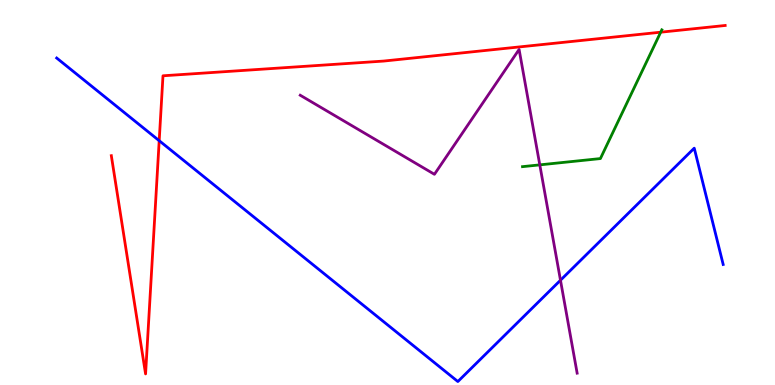[{'lines': ['blue', 'red'], 'intersections': [{'x': 2.05, 'y': 6.35}]}, {'lines': ['green', 'red'], 'intersections': [{'x': 8.53, 'y': 9.16}]}, {'lines': ['purple', 'red'], 'intersections': []}, {'lines': ['blue', 'green'], 'intersections': []}, {'lines': ['blue', 'purple'], 'intersections': [{'x': 7.23, 'y': 2.72}]}, {'lines': ['green', 'purple'], 'intersections': [{'x': 6.97, 'y': 5.72}]}]